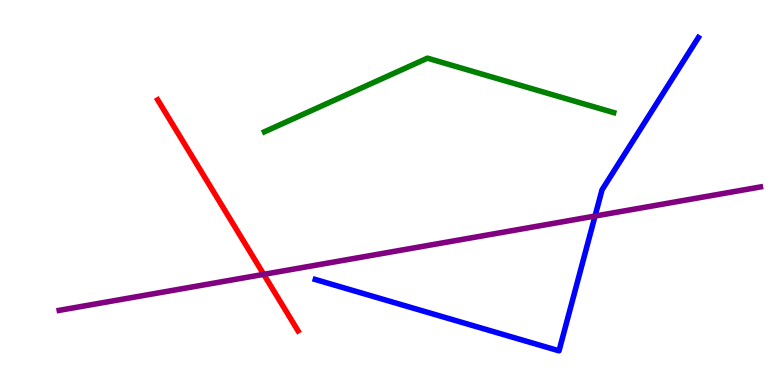[{'lines': ['blue', 'red'], 'intersections': []}, {'lines': ['green', 'red'], 'intersections': []}, {'lines': ['purple', 'red'], 'intersections': [{'x': 3.4, 'y': 2.87}]}, {'lines': ['blue', 'green'], 'intersections': []}, {'lines': ['blue', 'purple'], 'intersections': [{'x': 7.68, 'y': 4.39}]}, {'lines': ['green', 'purple'], 'intersections': []}]